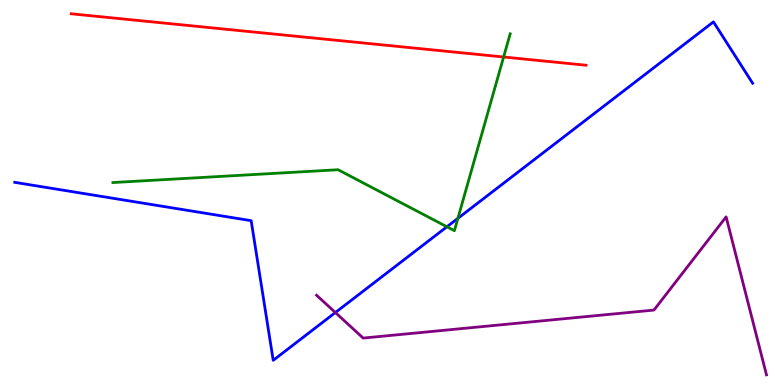[{'lines': ['blue', 'red'], 'intersections': []}, {'lines': ['green', 'red'], 'intersections': [{'x': 6.5, 'y': 8.52}]}, {'lines': ['purple', 'red'], 'intersections': []}, {'lines': ['blue', 'green'], 'intersections': [{'x': 5.77, 'y': 4.11}, {'x': 5.91, 'y': 4.33}]}, {'lines': ['blue', 'purple'], 'intersections': [{'x': 4.33, 'y': 1.88}]}, {'lines': ['green', 'purple'], 'intersections': []}]